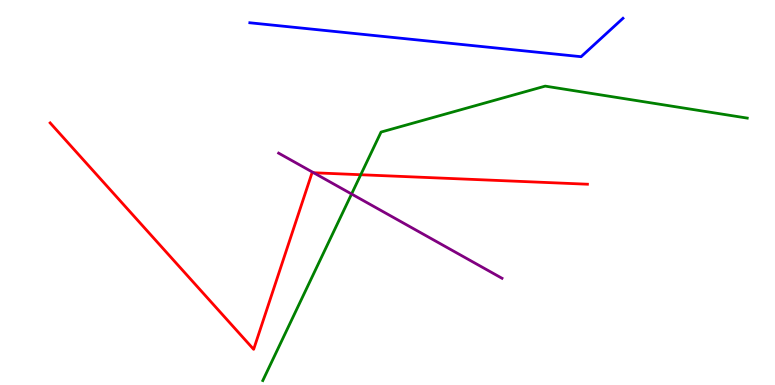[{'lines': ['blue', 'red'], 'intersections': []}, {'lines': ['green', 'red'], 'intersections': [{'x': 4.65, 'y': 5.46}]}, {'lines': ['purple', 'red'], 'intersections': [{'x': 4.05, 'y': 5.51}]}, {'lines': ['blue', 'green'], 'intersections': []}, {'lines': ['blue', 'purple'], 'intersections': []}, {'lines': ['green', 'purple'], 'intersections': [{'x': 4.54, 'y': 4.96}]}]